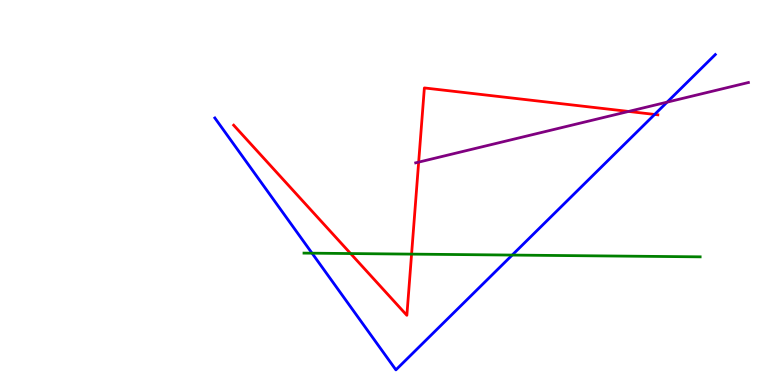[{'lines': ['blue', 'red'], 'intersections': [{'x': 8.45, 'y': 7.03}]}, {'lines': ['green', 'red'], 'intersections': [{'x': 4.52, 'y': 3.41}, {'x': 5.31, 'y': 3.4}]}, {'lines': ['purple', 'red'], 'intersections': [{'x': 5.4, 'y': 5.79}, {'x': 8.11, 'y': 7.11}]}, {'lines': ['blue', 'green'], 'intersections': [{'x': 4.03, 'y': 3.42}, {'x': 6.61, 'y': 3.37}]}, {'lines': ['blue', 'purple'], 'intersections': [{'x': 8.61, 'y': 7.35}]}, {'lines': ['green', 'purple'], 'intersections': []}]